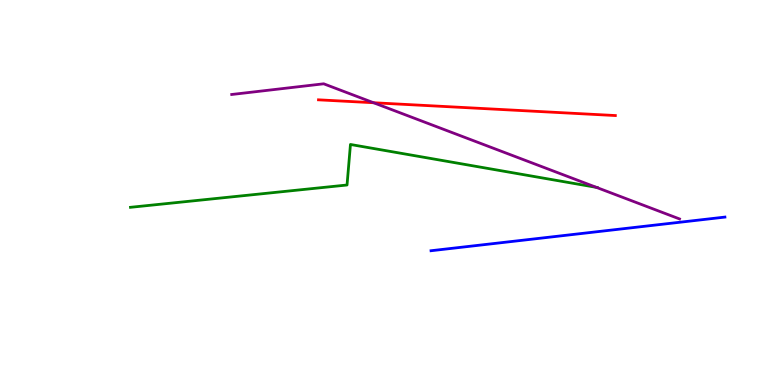[{'lines': ['blue', 'red'], 'intersections': []}, {'lines': ['green', 'red'], 'intersections': []}, {'lines': ['purple', 'red'], 'intersections': [{'x': 4.82, 'y': 7.33}]}, {'lines': ['blue', 'green'], 'intersections': []}, {'lines': ['blue', 'purple'], 'intersections': []}, {'lines': ['green', 'purple'], 'intersections': [{'x': 7.69, 'y': 5.13}]}]